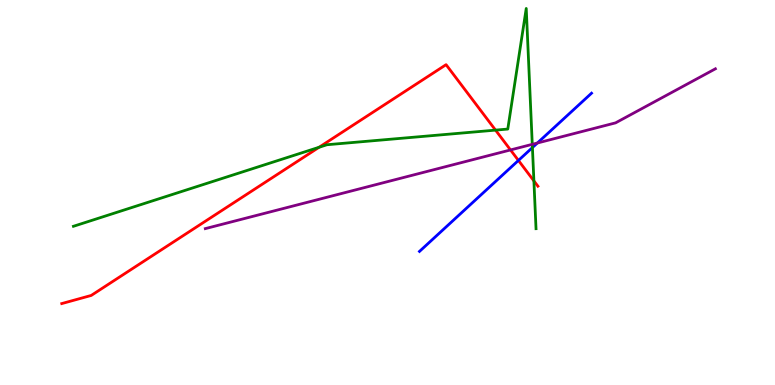[{'lines': ['blue', 'red'], 'intersections': [{'x': 6.69, 'y': 5.83}]}, {'lines': ['green', 'red'], 'intersections': [{'x': 4.12, 'y': 6.17}, {'x': 6.39, 'y': 6.62}, {'x': 6.89, 'y': 5.3}]}, {'lines': ['purple', 'red'], 'intersections': [{'x': 6.59, 'y': 6.11}]}, {'lines': ['blue', 'green'], 'intersections': [{'x': 6.87, 'y': 6.17}]}, {'lines': ['blue', 'purple'], 'intersections': [{'x': 6.93, 'y': 6.29}]}, {'lines': ['green', 'purple'], 'intersections': [{'x': 6.87, 'y': 6.25}]}]